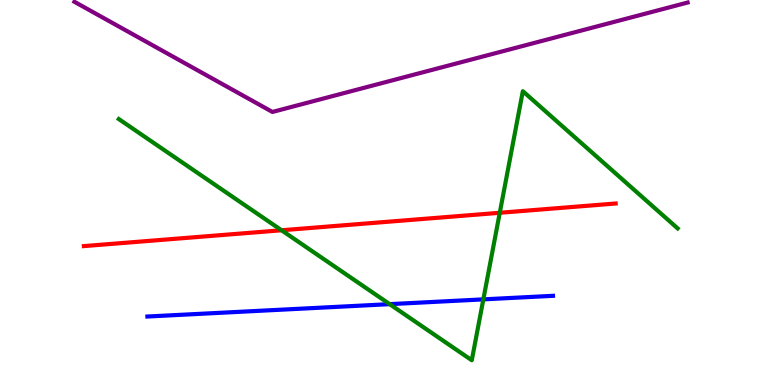[{'lines': ['blue', 'red'], 'intersections': []}, {'lines': ['green', 'red'], 'intersections': [{'x': 3.63, 'y': 4.02}, {'x': 6.45, 'y': 4.47}]}, {'lines': ['purple', 'red'], 'intersections': []}, {'lines': ['blue', 'green'], 'intersections': [{'x': 5.03, 'y': 2.1}, {'x': 6.24, 'y': 2.22}]}, {'lines': ['blue', 'purple'], 'intersections': []}, {'lines': ['green', 'purple'], 'intersections': []}]